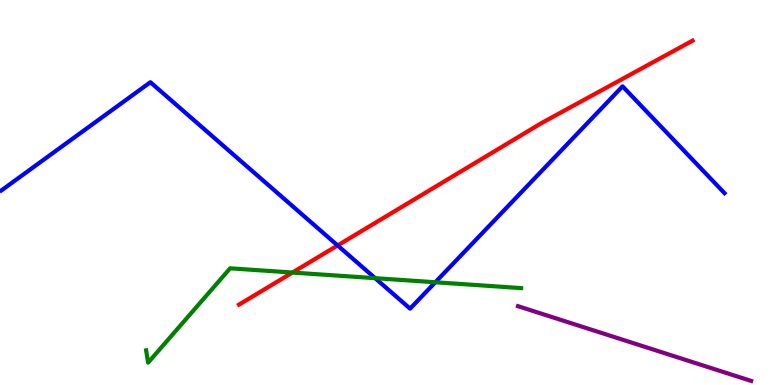[{'lines': ['blue', 'red'], 'intersections': [{'x': 4.36, 'y': 3.62}]}, {'lines': ['green', 'red'], 'intersections': [{'x': 3.77, 'y': 2.92}]}, {'lines': ['purple', 'red'], 'intersections': []}, {'lines': ['blue', 'green'], 'intersections': [{'x': 4.84, 'y': 2.77}, {'x': 5.62, 'y': 2.67}]}, {'lines': ['blue', 'purple'], 'intersections': []}, {'lines': ['green', 'purple'], 'intersections': []}]